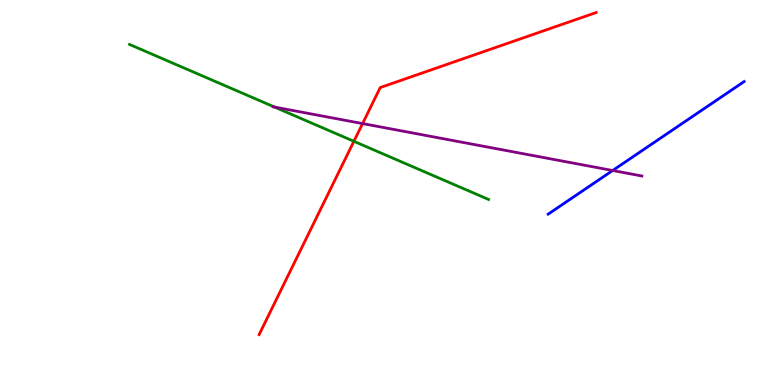[{'lines': ['blue', 'red'], 'intersections': []}, {'lines': ['green', 'red'], 'intersections': [{'x': 4.57, 'y': 6.33}]}, {'lines': ['purple', 'red'], 'intersections': [{'x': 4.68, 'y': 6.79}]}, {'lines': ['blue', 'green'], 'intersections': []}, {'lines': ['blue', 'purple'], 'intersections': [{'x': 7.91, 'y': 5.57}]}, {'lines': ['green', 'purple'], 'intersections': [{'x': 3.54, 'y': 7.22}]}]